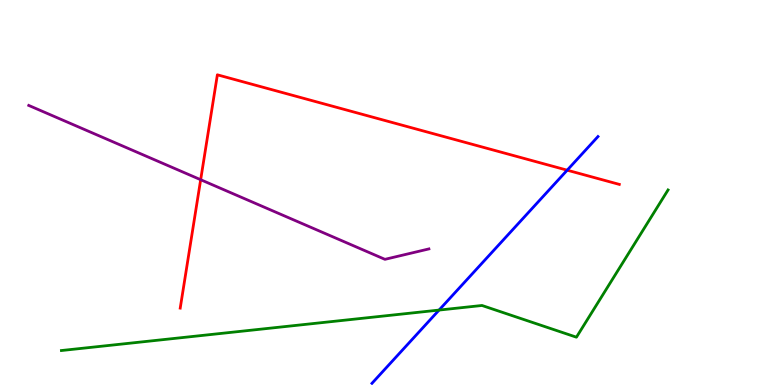[{'lines': ['blue', 'red'], 'intersections': [{'x': 7.32, 'y': 5.58}]}, {'lines': ['green', 'red'], 'intersections': []}, {'lines': ['purple', 'red'], 'intersections': [{'x': 2.59, 'y': 5.33}]}, {'lines': ['blue', 'green'], 'intersections': [{'x': 5.67, 'y': 1.95}]}, {'lines': ['blue', 'purple'], 'intersections': []}, {'lines': ['green', 'purple'], 'intersections': []}]